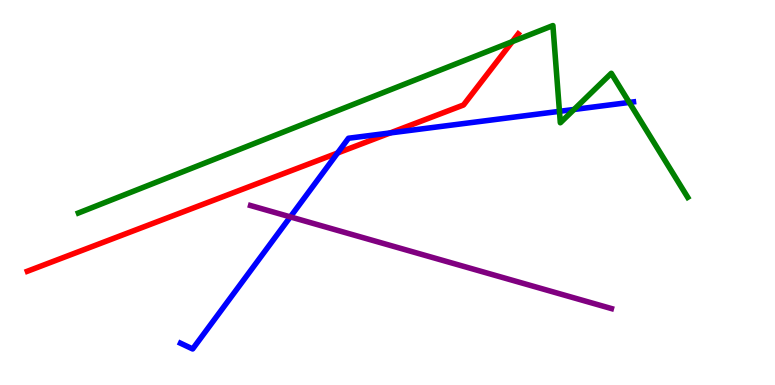[{'lines': ['blue', 'red'], 'intersections': [{'x': 4.36, 'y': 6.03}, {'x': 5.04, 'y': 6.55}]}, {'lines': ['green', 'red'], 'intersections': [{'x': 6.61, 'y': 8.92}]}, {'lines': ['purple', 'red'], 'intersections': []}, {'lines': ['blue', 'green'], 'intersections': [{'x': 7.22, 'y': 7.11}, {'x': 7.41, 'y': 7.16}, {'x': 8.12, 'y': 7.34}]}, {'lines': ['blue', 'purple'], 'intersections': [{'x': 3.75, 'y': 4.37}]}, {'lines': ['green', 'purple'], 'intersections': []}]